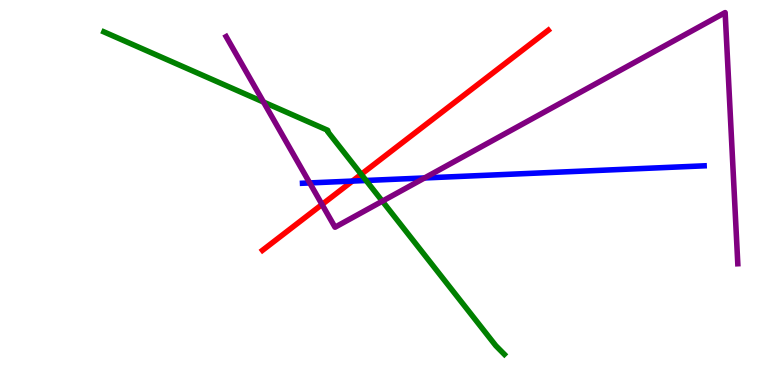[{'lines': ['blue', 'red'], 'intersections': [{'x': 4.55, 'y': 5.3}]}, {'lines': ['green', 'red'], 'intersections': [{'x': 4.66, 'y': 5.47}]}, {'lines': ['purple', 'red'], 'intersections': [{'x': 4.16, 'y': 4.69}]}, {'lines': ['blue', 'green'], 'intersections': [{'x': 4.72, 'y': 5.31}]}, {'lines': ['blue', 'purple'], 'intersections': [{'x': 4.0, 'y': 5.25}, {'x': 5.48, 'y': 5.38}]}, {'lines': ['green', 'purple'], 'intersections': [{'x': 3.4, 'y': 7.35}, {'x': 4.93, 'y': 4.77}]}]